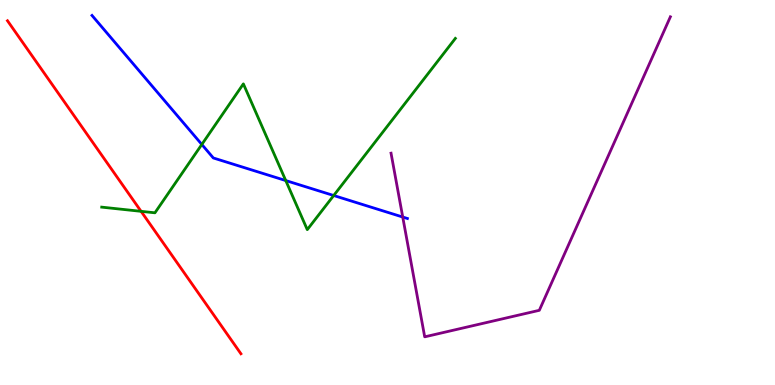[{'lines': ['blue', 'red'], 'intersections': []}, {'lines': ['green', 'red'], 'intersections': [{'x': 1.82, 'y': 4.51}]}, {'lines': ['purple', 'red'], 'intersections': []}, {'lines': ['blue', 'green'], 'intersections': [{'x': 2.6, 'y': 6.25}, {'x': 3.69, 'y': 5.31}, {'x': 4.31, 'y': 4.92}]}, {'lines': ['blue', 'purple'], 'intersections': [{'x': 5.2, 'y': 4.36}]}, {'lines': ['green', 'purple'], 'intersections': []}]